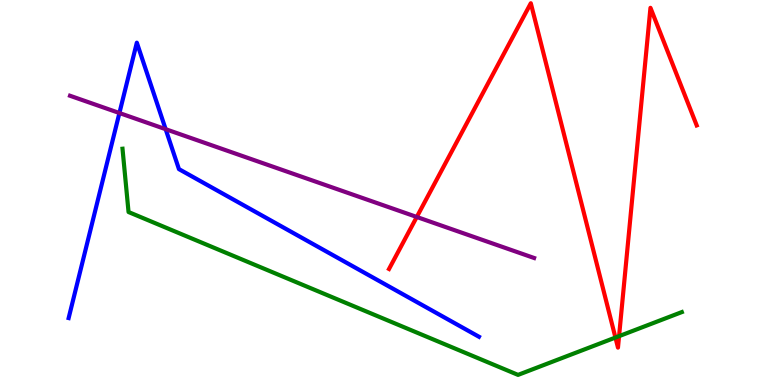[{'lines': ['blue', 'red'], 'intersections': []}, {'lines': ['green', 'red'], 'intersections': [{'x': 7.94, 'y': 1.23}, {'x': 7.99, 'y': 1.27}]}, {'lines': ['purple', 'red'], 'intersections': [{'x': 5.38, 'y': 4.36}]}, {'lines': ['blue', 'green'], 'intersections': []}, {'lines': ['blue', 'purple'], 'intersections': [{'x': 1.54, 'y': 7.06}, {'x': 2.14, 'y': 6.64}]}, {'lines': ['green', 'purple'], 'intersections': []}]